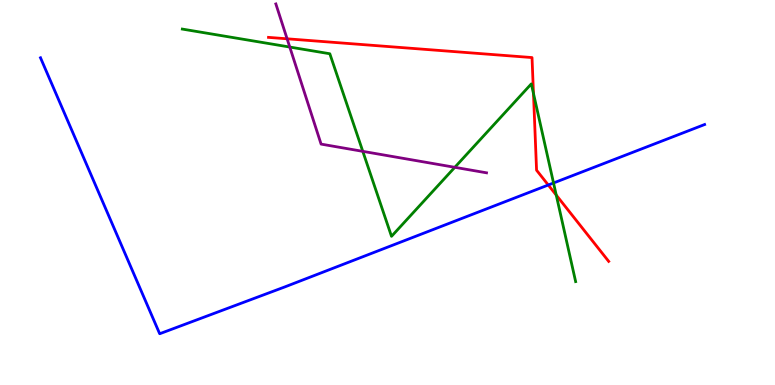[{'lines': ['blue', 'red'], 'intersections': [{'x': 7.07, 'y': 5.19}]}, {'lines': ['green', 'red'], 'intersections': [{'x': 6.88, 'y': 7.57}, {'x': 7.18, 'y': 4.93}]}, {'lines': ['purple', 'red'], 'intersections': [{'x': 3.7, 'y': 8.99}]}, {'lines': ['blue', 'green'], 'intersections': [{'x': 7.14, 'y': 5.25}]}, {'lines': ['blue', 'purple'], 'intersections': []}, {'lines': ['green', 'purple'], 'intersections': [{'x': 3.74, 'y': 8.78}, {'x': 4.68, 'y': 6.07}, {'x': 5.87, 'y': 5.65}]}]